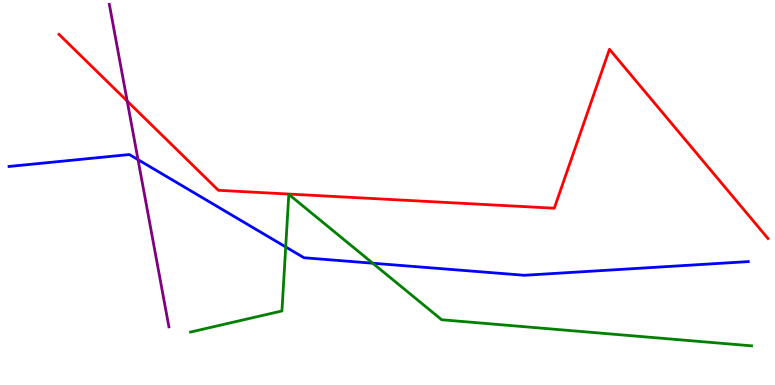[{'lines': ['blue', 'red'], 'intersections': []}, {'lines': ['green', 'red'], 'intersections': []}, {'lines': ['purple', 'red'], 'intersections': [{'x': 1.64, 'y': 7.37}]}, {'lines': ['blue', 'green'], 'intersections': [{'x': 3.69, 'y': 3.59}, {'x': 4.81, 'y': 3.16}]}, {'lines': ['blue', 'purple'], 'intersections': [{'x': 1.78, 'y': 5.85}]}, {'lines': ['green', 'purple'], 'intersections': []}]